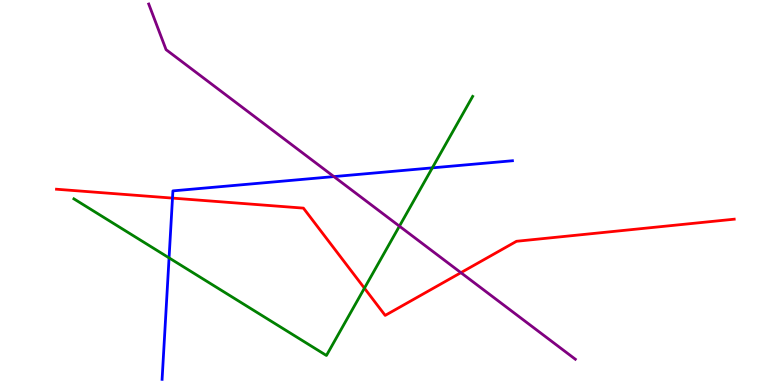[{'lines': ['blue', 'red'], 'intersections': [{'x': 2.23, 'y': 4.85}]}, {'lines': ['green', 'red'], 'intersections': [{'x': 4.7, 'y': 2.51}]}, {'lines': ['purple', 'red'], 'intersections': [{'x': 5.95, 'y': 2.92}]}, {'lines': ['blue', 'green'], 'intersections': [{'x': 2.18, 'y': 3.3}, {'x': 5.58, 'y': 5.64}]}, {'lines': ['blue', 'purple'], 'intersections': [{'x': 4.31, 'y': 5.41}]}, {'lines': ['green', 'purple'], 'intersections': [{'x': 5.15, 'y': 4.13}]}]